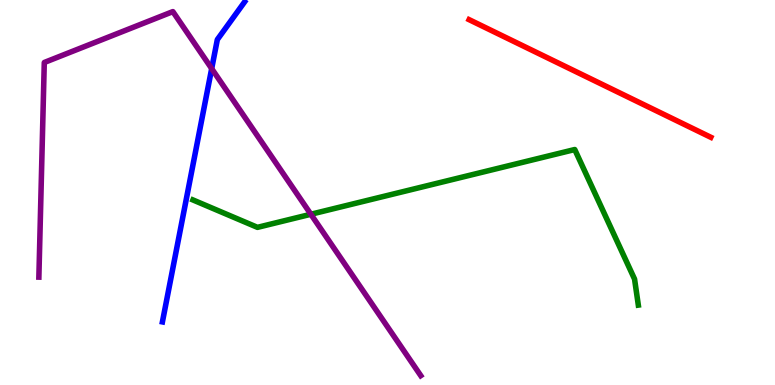[{'lines': ['blue', 'red'], 'intersections': []}, {'lines': ['green', 'red'], 'intersections': []}, {'lines': ['purple', 'red'], 'intersections': []}, {'lines': ['blue', 'green'], 'intersections': []}, {'lines': ['blue', 'purple'], 'intersections': [{'x': 2.73, 'y': 8.22}]}, {'lines': ['green', 'purple'], 'intersections': [{'x': 4.01, 'y': 4.43}]}]